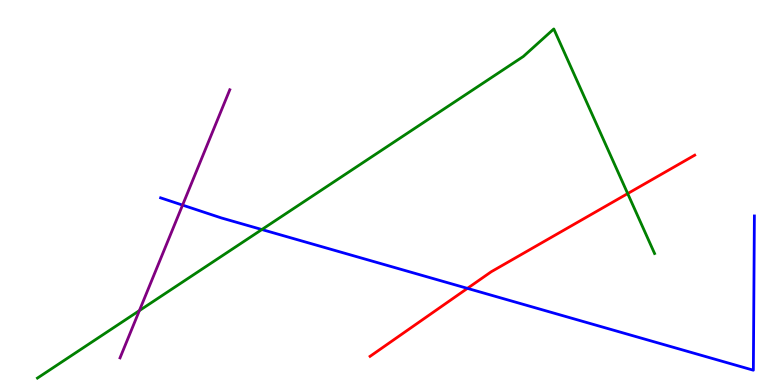[{'lines': ['blue', 'red'], 'intersections': [{'x': 6.03, 'y': 2.51}]}, {'lines': ['green', 'red'], 'intersections': [{'x': 8.1, 'y': 4.97}]}, {'lines': ['purple', 'red'], 'intersections': []}, {'lines': ['blue', 'green'], 'intersections': [{'x': 3.38, 'y': 4.04}]}, {'lines': ['blue', 'purple'], 'intersections': [{'x': 2.36, 'y': 4.67}]}, {'lines': ['green', 'purple'], 'intersections': [{'x': 1.8, 'y': 1.93}]}]